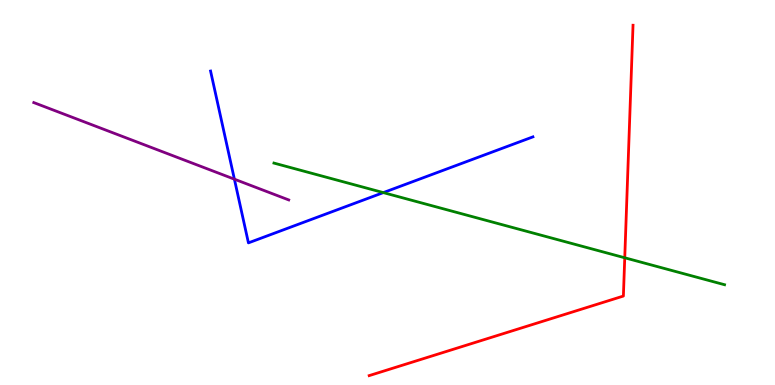[{'lines': ['blue', 'red'], 'intersections': []}, {'lines': ['green', 'red'], 'intersections': [{'x': 8.06, 'y': 3.3}]}, {'lines': ['purple', 'red'], 'intersections': []}, {'lines': ['blue', 'green'], 'intersections': [{'x': 4.95, 'y': 5.0}]}, {'lines': ['blue', 'purple'], 'intersections': [{'x': 3.02, 'y': 5.35}]}, {'lines': ['green', 'purple'], 'intersections': []}]